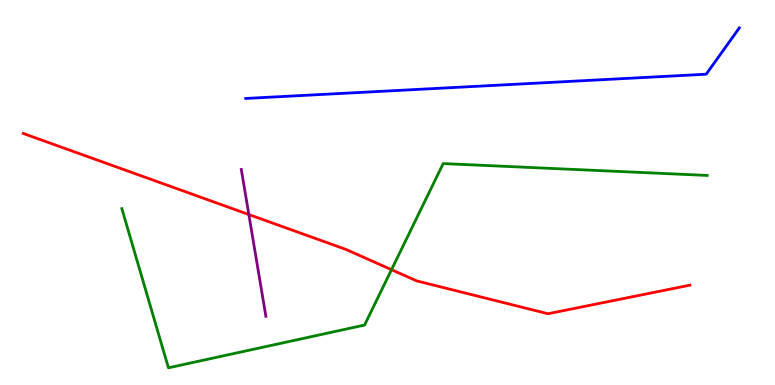[{'lines': ['blue', 'red'], 'intersections': []}, {'lines': ['green', 'red'], 'intersections': [{'x': 5.05, 'y': 3.0}]}, {'lines': ['purple', 'red'], 'intersections': [{'x': 3.21, 'y': 4.43}]}, {'lines': ['blue', 'green'], 'intersections': []}, {'lines': ['blue', 'purple'], 'intersections': []}, {'lines': ['green', 'purple'], 'intersections': []}]